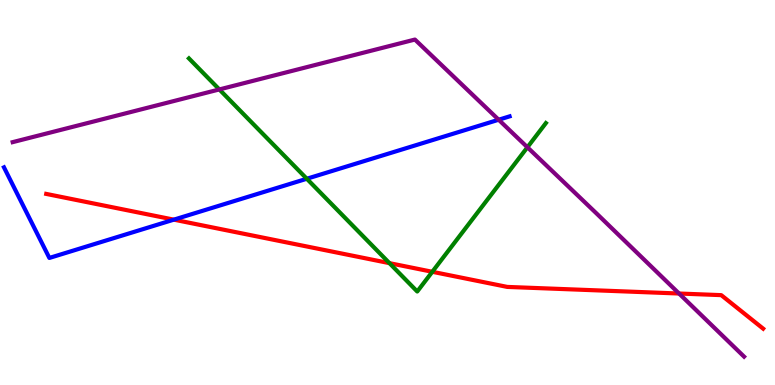[{'lines': ['blue', 'red'], 'intersections': [{'x': 2.24, 'y': 4.29}]}, {'lines': ['green', 'red'], 'intersections': [{'x': 5.03, 'y': 3.17}, {'x': 5.58, 'y': 2.94}]}, {'lines': ['purple', 'red'], 'intersections': [{'x': 8.76, 'y': 2.38}]}, {'lines': ['blue', 'green'], 'intersections': [{'x': 3.96, 'y': 5.36}]}, {'lines': ['blue', 'purple'], 'intersections': [{'x': 6.43, 'y': 6.89}]}, {'lines': ['green', 'purple'], 'intersections': [{'x': 2.83, 'y': 7.68}, {'x': 6.81, 'y': 6.17}]}]